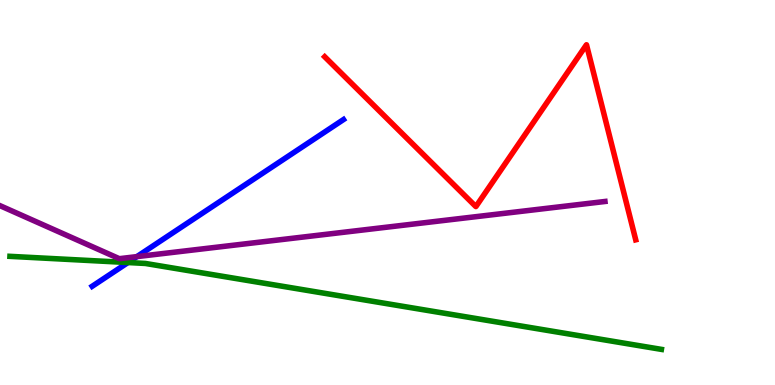[{'lines': ['blue', 'red'], 'intersections': []}, {'lines': ['green', 'red'], 'intersections': []}, {'lines': ['purple', 'red'], 'intersections': []}, {'lines': ['blue', 'green'], 'intersections': [{'x': 1.65, 'y': 3.18}]}, {'lines': ['blue', 'purple'], 'intersections': [{'x': 1.77, 'y': 3.33}]}, {'lines': ['green', 'purple'], 'intersections': []}]